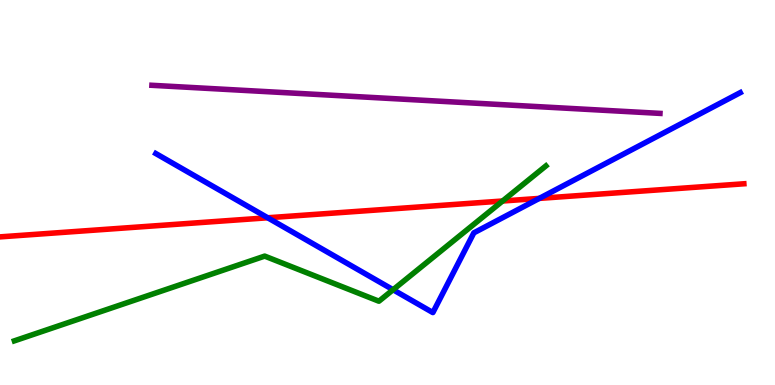[{'lines': ['blue', 'red'], 'intersections': [{'x': 3.45, 'y': 4.34}, {'x': 6.96, 'y': 4.85}]}, {'lines': ['green', 'red'], 'intersections': [{'x': 6.48, 'y': 4.78}]}, {'lines': ['purple', 'red'], 'intersections': []}, {'lines': ['blue', 'green'], 'intersections': [{'x': 5.07, 'y': 2.47}]}, {'lines': ['blue', 'purple'], 'intersections': []}, {'lines': ['green', 'purple'], 'intersections': []}]